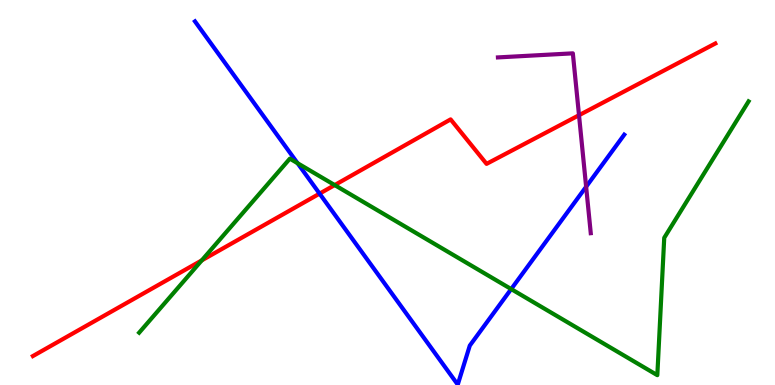[{'lines': ['blue', 'red'], 'intersections': [{'x': 4.12, 'y': 4.97}]}, {'lines': ['green', 'red'], 'intersections': [{'x': 2.6, 'y': 3.24}, {'x': 4.32, 'y': 5.19}]}, {'lines': ['purple', 'red'], 'intersections': [{'x': 7.47, 'y': 7.01}]}, {'lines': ['blue', 'green'], 'intersections': [{'x': 3.84, 'y': 5.76}, {'x': 6.6, 'y': 2.49}]}, {'lines': ['blue', 'purple'], 'intersections': [{'x': 7.56, 'y': 5.15}]}, {'lines': ['green', 'purple'], 'intersections': []}]